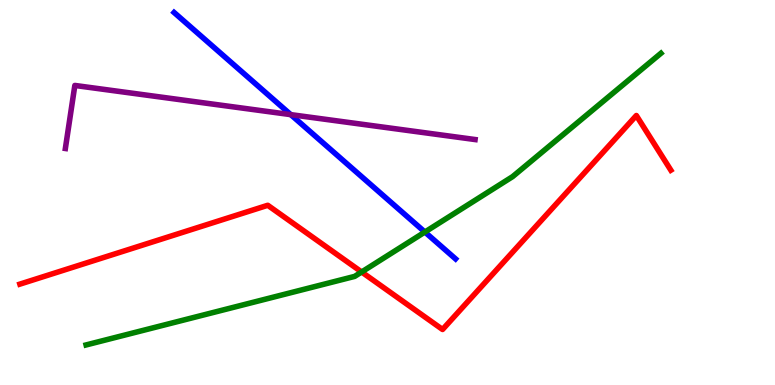[{'lines': ['blue', 'red'], 'intersections': []}, {'lines': ['green', 'red'], 'intersections': [{'x': 4.67, 'y': 2.94}]}, {'lines': ['purple', 'red'], 'intersections': []}, {'lines': ['blue', 'green'], 'intersections': [{'x': 5.48, 'y': 3.97}]}, {'lines': ['blue', 'purple'], 'intersections': [{'x': 3.75, 'y': 7.02}]}, {'lines': ['green', 'purple'], 'intersections': []}]